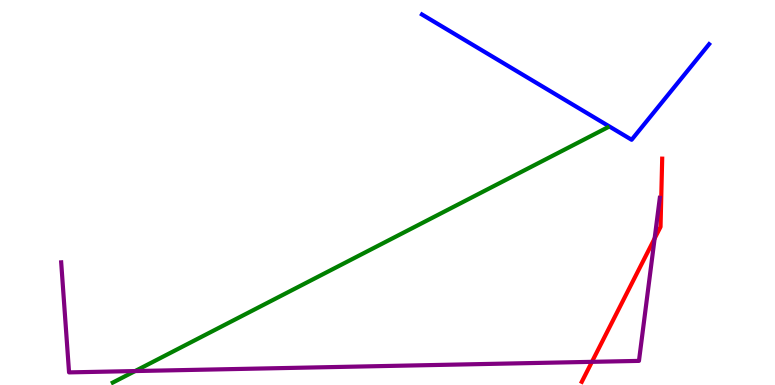[{'lines': ['blue', 'red'], 'intersections': []}, {'lines': ['green', 'red'], 'intersections': []}, {'lines': ['purple', 'red'], 'intersections': [{'x': 7.64, 'y': 0.602}, {'x': 8.45, 'y': 3.81}]}, {'lines': ['blue', 'green'], 'intersections': []}, {'lines': ['blue', 'purple'], 'intersections': []}, {'lines': ['green', 'purple'], 'intersections': [{'x': 1.74, 'y': 0.362}]}]